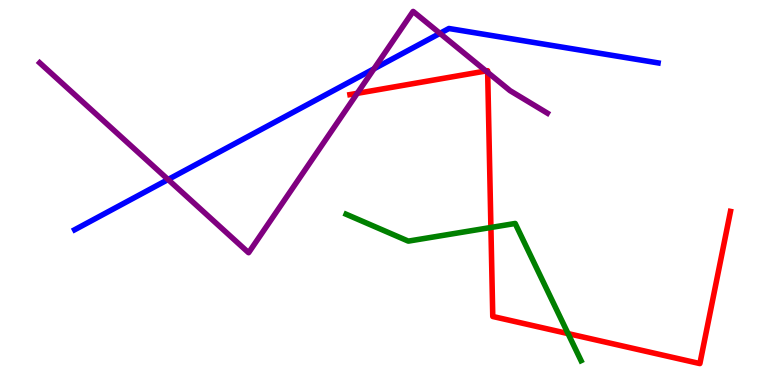[{'lines': ['blue', 'red'], 'intersections': []}, {'lines': ['green', 'red'], 'intersections': [{'x': 6.33, 'y': 4.09}, {'x': 7.33, 'y': 1.33}]}, {'lines': ['purple', 'red'], 'intersections': [{'x': 4.61, 'y': 7.58}, {'x': 6.27, 'y': 8.16}, {'x': 6.29, 'y': 8.12}]}, {'lines': ['blue', 'green'], 'intersections': []}, {'lines': ['blue', 'purple'], 'intersections': [{'x': 2.17, 'y': 5.34}, {'x': 4.83, 'y': 8.21}, {'x': 5.68, 'y': 9.13}]}, {'lines': ['green', 'purple'], 'intersections': []}]